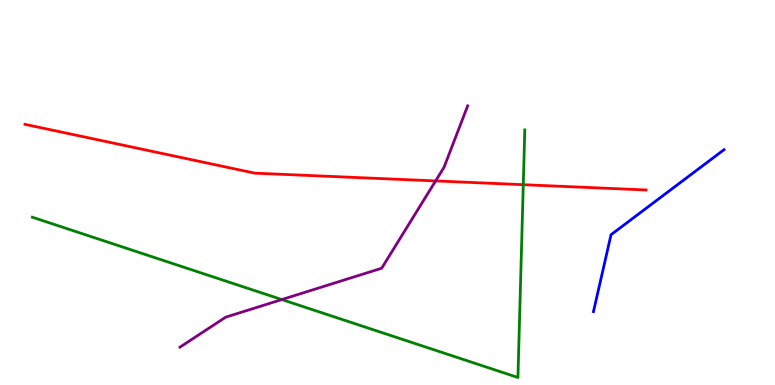[{'lines': ['blue', 'red'], 'intersections': []}, {'lines': ['green', 'red'], 'intersections': [{'x': 6.75, 'y': 5.2}]}, {'lines': ['purple', 'red'], 'intersections': [{'x': 5.62, 'y': 5.3}]}, {'lines': ['blue', 'green'], 'intersections': []}, {'lines': ['blue', 'purple'], 'intersections': []}, {'lines': ['green', 'purple'], 'intersections': [{'x': 3.64, 'y': 2.22}]}]